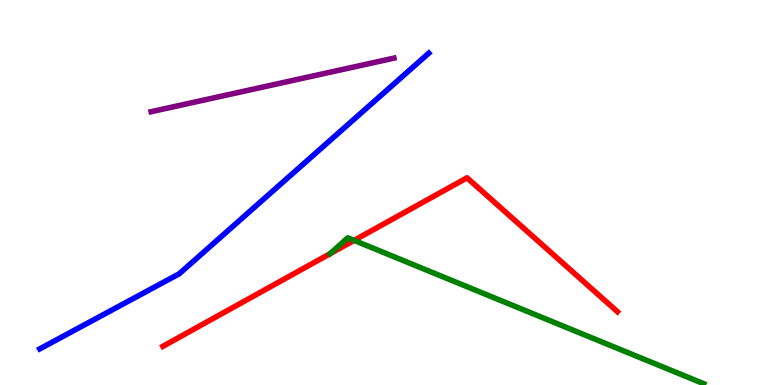[{'lines': ['blue', 'red'], 'intersections': []}, {'lines': ['green', 'red'], 'intersections': [{'x': 4.26, 'y': 3.41}, {'x': 4.57, 'y': 3.76}]}, {'lines': ['purple', 'red'], 'intersections': []}, {'lines': ['blue', 'green'], 'intersections': []}, {'lines': ['blue', 'purple'], 'intersections': []}, {'lines': ['green', 'purple'], 'intersections': []}]